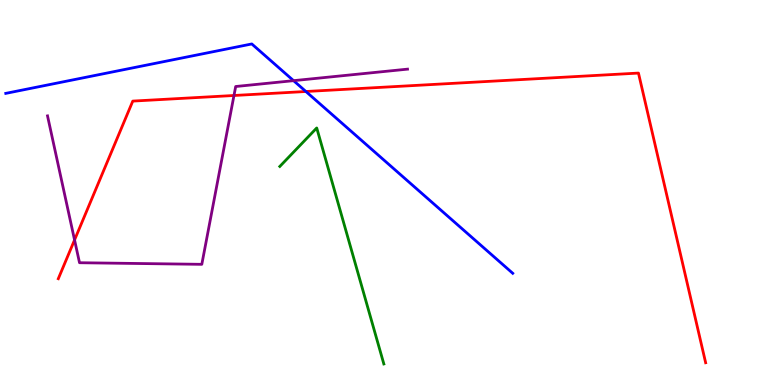[{'lines': ['blue', 'red'], 'intersections': [{'x': 3.95, 'y': 7.62}]}, {'lines': ['green', 'red'], 'intersections': []}, {'lines': ['purple', 'red'], 'intersections': [{'x': 0.962, 'y': 3.77}, {'x': 3.02, 'y': 7.52}]}, {'lines': ['blue', 'green'], 'intersections': []}, {'lines': ['blue', 'purple'], 'intersections': [{'x': 3.79, 'y': 7.9}]}, {'lines': ['green', 'purple'], 'intersections': []}]